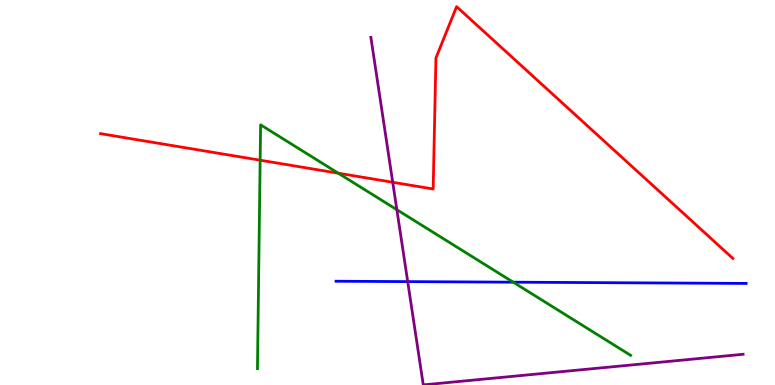[{'lines': ['blue', 'red'], 'intersections': []}, {'lines': ['green', 'red'], 'intersections': [{'x': 3.36, 'y': 5.84}, {'x': 4.36, 'y': 5.5}]}, {'lines': ['purple', 'red'], 'intersections': [{'x': 5.07, 'y': 5.27}]}, {'lines': ['blue', 'green'], 'intersections': [{'x': 6.62, 'y': 2.67}]}, {'lines': ['blue', 'purple'], 'intersections': [{'x': 5.26, 'y': 2.69}]}, {'lines': ['green', 'purple'], 'intersections': [{'x': 5.12, 'y': 4.55}]}]